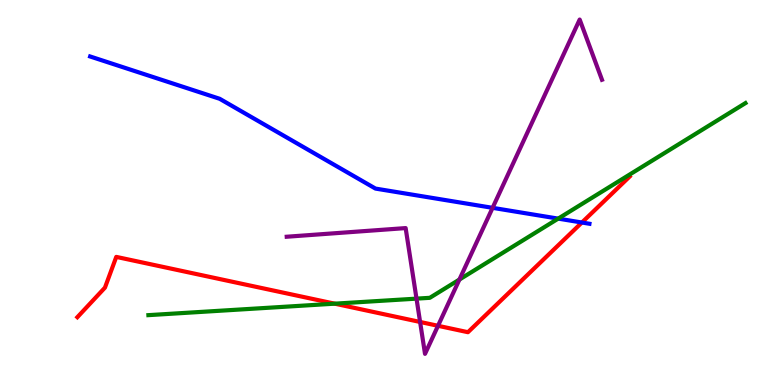[{'lines': ['blue', 'red'], 'intersections': [{'x': 7.51, 'y': 4.22}]}, {'lines': ['green', 'red'], 'intersections': [{'x': 4.32, 'y': 2.11}]}, {'lines': ['purple', 'red'], 'intersections': [{'x': 5.42, 'y': 1.64}, {'x': 5.65, 'y': 1.54}]}, {'lines': ['blue', 'green'], 'intersections': [{'x': 7.2, 'y': 4.32}]}, {'lines': ['blue', 'purple'], 'intersections': [{'x': 6.36, 'y': 4.6}]}, {'lines': ['green', 'purple'], 'intersections': [{'x': 5.37, 'y': 2.24}, {'x': 5.93, 'y': 2.74}]}]